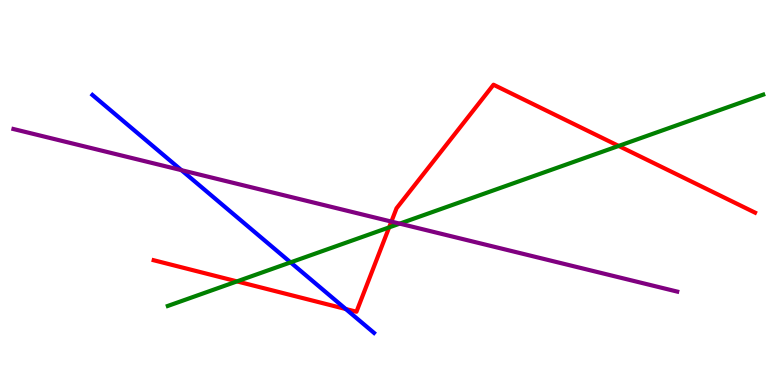[{'lines': ['blue', 'red'], 'intersections': [{'x': 4.46, 'y': 1.97}]}, {'lines': ['green', 'red'], 'intersections': [{'x': 3.06, 'y': 2.69}, {'x': 5.02, 'y': 4.09}, {'x': 7.98, 'y': 6.21}]}, {'lines': ['purple', 'red'], 'intersections': [{'x': 5.05, 'y': 4.24}]}, {'lines': ['blue', 'green'], 'intersections': [{'x': 3.75, 'y': 3.19}]}, {'lines': ['blue', 'purple'], 'intersections': [{'x': 2.34, 'y': 5.58}]}, {'lines': ['green', 'purple'], 'intersections': [{'x': 5.16, 'y': 4.19}]}]